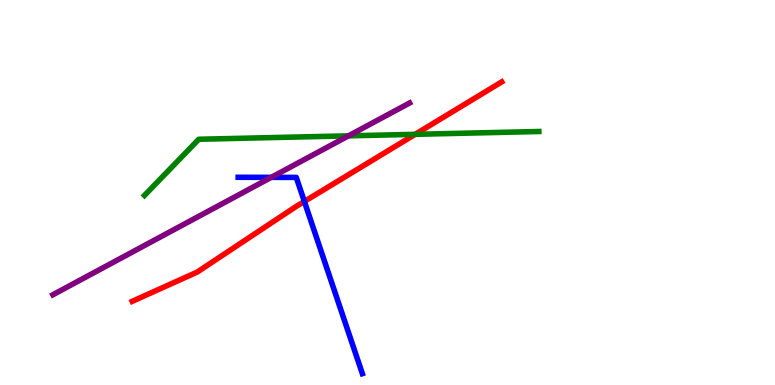[{'lines': ['blue', 'red'], 'intersections': [{'x': 3.93, 'y': 4.77}]}, {'lines': ['green', 'red'], 'intersections': [{'x': 5.36, 'y': 6.51}]}, {'lines': ['purple', 'red'], 'intersections': []}, {'lines': ['blue', 'green'], 'intersections': []}, {'lines': ['blue', 'purple'], 'intersections': [{'x': 3.5, 'y': 5.39}]}, {'lines': ['green', 'purple'], 'intersections': [{'x': 4.5, 'y': 6.47}]}]